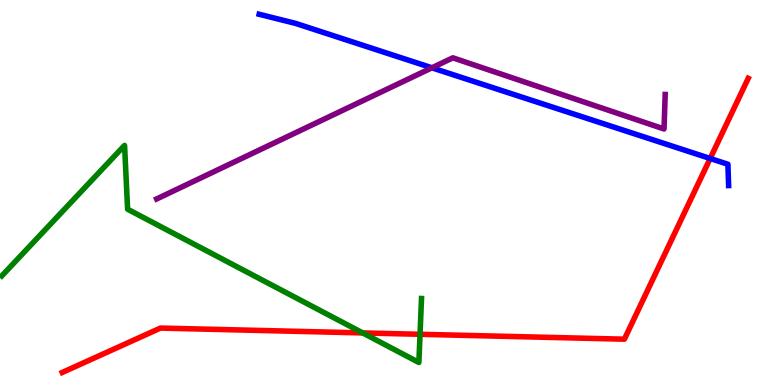[{'lines': ['blue', 'red'], 'intersections': [{'x': 9.16, 'y': 5.88}]}, {'lines': ['green', 'red'], 'intersections': [{'x': 4.68, 'y': 1.35}, {'x': 5.42, 'y': 1.32}]}, {'lines': ['purple', 'red'], 'intersections': []}, {'lines': ['blue', 'green'], 'intersections': []}, {'lines': ['blue', 'purple'], 'intersections': [{'x': 5.57, 'y': 8.24}]}, {'lines': ['green', 'purple'], 'intersections': []}]